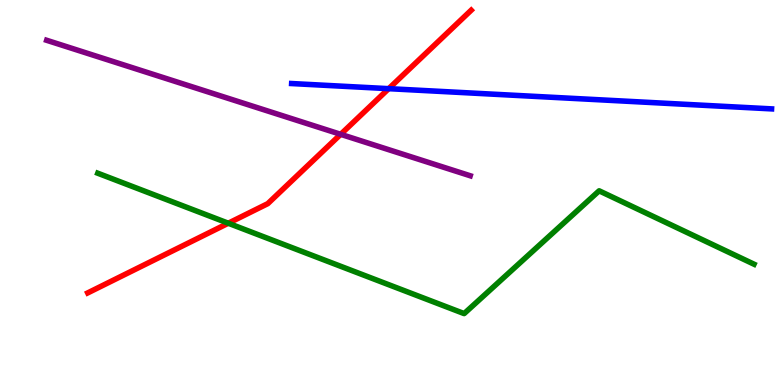[{'lines': ['blue', 'red'], 'intersections': [{'x': 5.02, 'y': 7.7}]}, {'lines': ['green', 'red'], 'intersections': [{'x': 2.95, 'y': 4.2}]}, {'lines': ['purple', 'red'], 'intersections': [{'x': 4.4, 'y': 6.51}]}, {'lines': ['blue', 'green'], 'intersections': []}, {'lines': ['blue', 'purple'], 'intersections': []}, {'lines': ['green', 'purple'], 'intersections': []}]